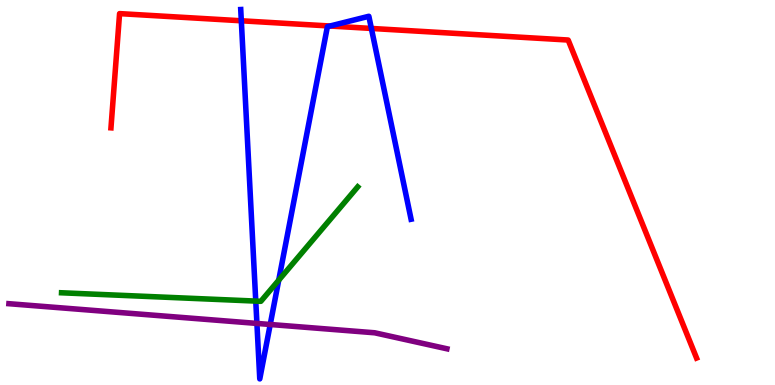[{'lines': ['blue', 'red'], 'intersections': [{'x': 3.11, 'y': 9.46}, {'x': 4.26, 'y': 9.32}, {'x': 4.79, 'y': 9.26}]}, {'lines': ['green', 'red'], 'intersections': []}, {'lines': ['purple', 'red'], 'intersections': []}, {'lines': ['blue', 'green'], 'intersections': [{'x': 3.3, 'y': 2.18}, {'x': 3.6, 'y': 2.72}]}, {'lines': ['blue', 'purple'], 'intersections': [{'x': 3.31, 'y': 1.6}, {'x': 3.49, 'y': 1.57}]}, {'lines': ['green', 'purple'], 'intersections': []}]